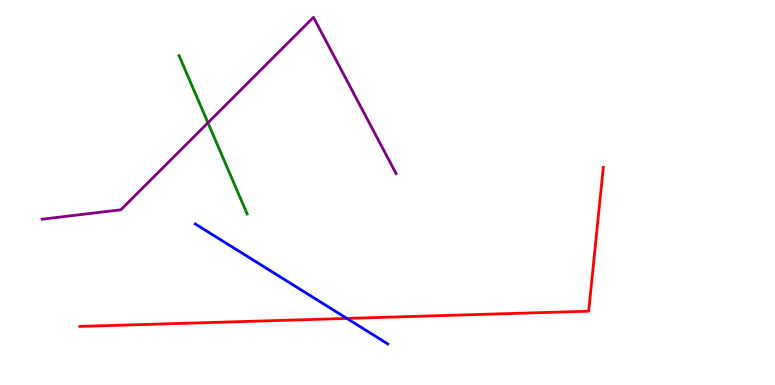[{'lines': ['blue', 'red'], 'intersections': [{'x': 4.48, 'y': 1.73}]}, {'lines': ['green', 'red'], 'intersections': []}, {'lines': ['purple', 'red'], 'intersections': []}, {'lines': ['blue', 'green'], 'intersections': []}, {'lines': ['blue', 'purple'], 'intersections': []}, {'lines': ['green', 'purple'], 'intersections': [{'x': 2.68, 'y': 6.81}]}]